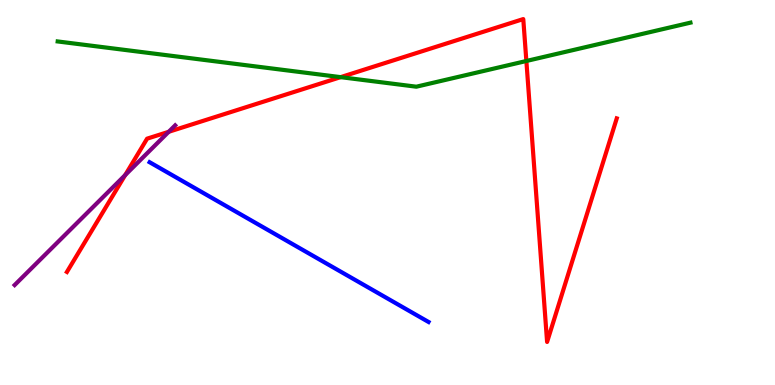[{'lines': ['blue', 'red'], 'intersections': []}, {'lines': ['green', 'red'], 'intersections': [{'x': 4.4, 'y': 8.0}, {'x': 6.79, 'y': 8.42}]}, {'lines': ['purple', 'red'], 'intersections': [{'x': 1.62, 'y': 5.45}, {'x': 2.18, 'y': 6.58}]}, {'lines': ['blue', 'green'], 'intersections': []}, {'lines': ['blue', 'purple'], 'intersections': []}, {'lines': ['green', 'purple'], 'intersections': []}]